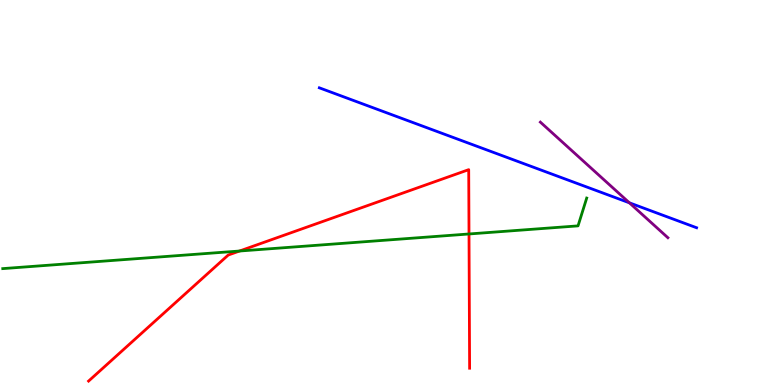[{'lines': ['blue', 'red'], 'intersections': []}, {'lines': ['green', 'red'], 'intersections': [{'x': 3.09, 'y': 3.48}, {'x': 6.05, 'y': 3.92}]}, {'lines': ['purple', 'red'], 'intersections': []}, {'lines': ['blue', 'green'], 'intersections': []}, {'lines': ['blue', 'purple'], 'intersections': [{'x': 8.12, 'y': 4.73}]}, {'lines': ['green', 'purple'], 'intersections': []}]